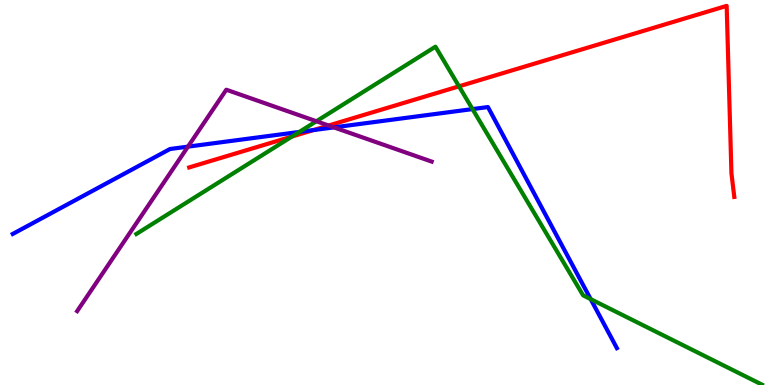[{'lines': ['blue', 'red'], 'intersections': [{'x': 4.04, 'y': 6.62}]}, {'lines': ['green', 'red'], 'intersections': [{'x': 3.77, 'y': 6.45}, {'x': 5.92, 'y': 7.76}]}, {'lines': ['purple', 'red'], 'intersections': [{'x': 4.24, 'y': 6.74}]}, {'lines': ['blue', 'green'], 'intersections': [{'x': 3.86, 'y': 6.57}, {'x': 6.1, 'y': 7.17}, {'x': 7.62, 'y': 2.23}]}, {'lines': ['blue', 'purple'], 'intersections': [{'x': 2.43, 'y': 6.19}, {'x': 4.31, 'y': 6.69}]}, {'lines': ['green', 'purple'], 'intersections': [{'x': 4.08, 'y': 6.85}]}]